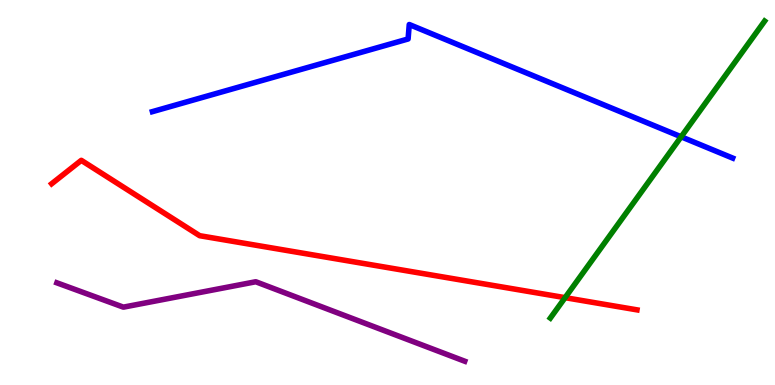[{'lines': ['blue', 'red'], 'intersections': []}, {'lines': ['green', 'red'], 'intersections': [{'x': 7.29, 'y': 2.27}]}, {'lines': ['purple', 'red'], 'intersections': []}, {'lines': ['blue', 'green'], 'intersections': [{'x': 8.79, 'y': 6.45}]}, {'lines': ['blue', 'purple'], 'intersections': []}, {'lines': ['green', 'purple'], 'intersections': []}]